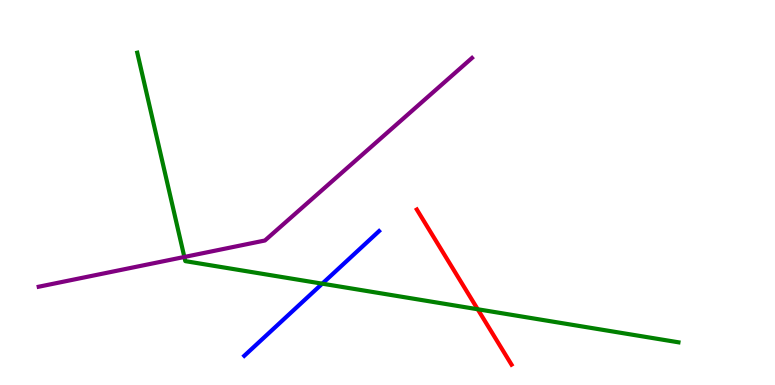[{'lines': ['blue', 'red'], 'intersections': []}, {'lines': ['green', 'red'], 'intersections': [{'x': 6.16, 'y': 1.97}]}, {'lines': ['purple', 'red'], 'intersections': []}, {'lines': ['blue', 'green'], 'intersections': [{'x': 4.16, 'y': 2.63}]}, {'lines': ['blue', 'purple'], 'intersections': []}, {'lines': ['green', 'purple'], 'intersections': [{'x': 2.38, 'y': 3.33}]}]